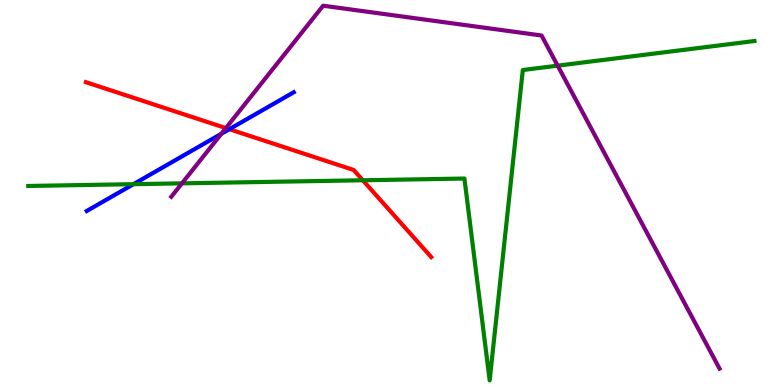[{'lines': ['blue', 'red'], 'intersections': [{'x': 2.96, 'y': 6.64}]}, {'lines': ['green', 'red'], 'intersections': [{'x': 4.68, 'y': 5.32}]}, {'lines': ['purple', 'red'], 'intersections': [{'x': 2.91, 'y': 6.67}]}, {'lines': ['blue', 'green'], 'intersections': [{'x': 1.72, 'y': 5.22}]}, {'lines': ['blue', 'purple'], 'intersections': [{'x': 2.86, 'y': 6.52}]}, {'lines': ['green', 'purple'], 'intersections': [{'x': 2.35, 'y': 5.24}, {'x': 7.2, 'y': 8.29}]}]